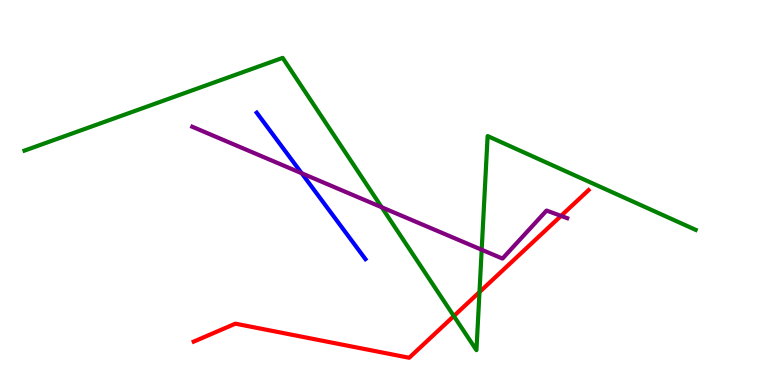[{'lines': ['blue', 'red'], 'intersections': []}, {'lines': ['green', 'red'], 'intersections': [{'x': 5.86, 'y': 1.79}, {'x': 6.19, 'y': 2.41}]}, {'lines': ['purple', 'red'], 'intersections': [{'x': 7.24, 'y': 4.39}]}, {'lines': ['blue', 'green'], 'intersections': []}, {'lines': ['blue', 'purple'], 'intersections': [{'x': 3.89, 'y': 5.5}]}, {'lines': ['green', 'purple'], 'intersections': [{'x': 4.93, 'y': 4.62}, {'x': 6.22, 'y': 3.51}]}]